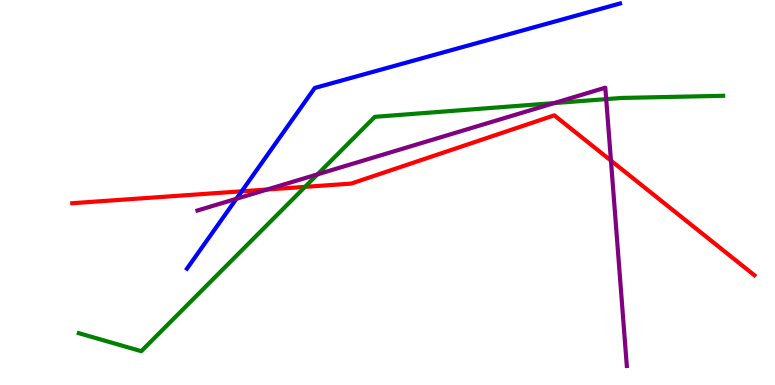[{'lines': ['blue', 'red'], 'intersections': [{'x': 3.12, 'y': 5.03}]}, {'lines': ['green', 'red'], 'intersections': [{'x': 3.94, 'y': 5.15}]}, {'lines': ['purple', 'red'], 'intersections': [{'x': 3.45, 'y': 5.08}, {'x': 7.88, 'y': 5.83}]}, {'lines': ['blue', 'green'], 'intersections': []}, {'lines': ['blue', 'purple'], 'intersections': [{'x': 3.05, 'y': 4.84}]}, {'lines': ['green', 'purple'], 'intersections': [{'x': 4.1, 'y': 5.47}, {'x': 7.15, 'y': 7.32}, {'x': 7.82, 'y': 7.43}]}]